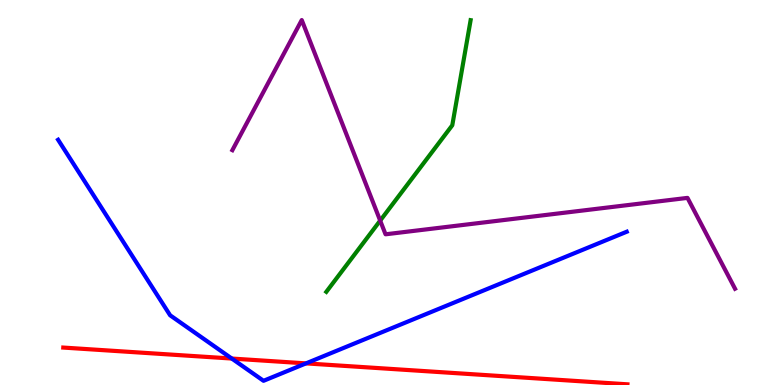[{'lines': ['blue', 'red'], 'intersections': [{'x': 2.99, 'y': 0.687}, {'x': 3.95, 'y': 0.562}]}, {'lines': ['green', 'red'], 'intersections': []}, {'lines': ['purple', 'red'], 'intersections': []}, {'lines': ['blue', 'green'], 'intersections': []}, {'lines': ['blue', 'purple'], 'intersections': []}, {'lines': ['green', 'purple'], 'intersections': [{'x': 4.91, 'y': 4.27}]}]